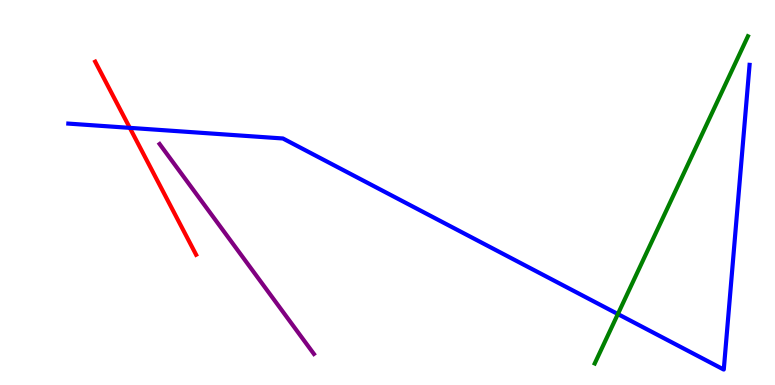[{'lines': ['blue', 'red'], 'intersections': [{'x': 1.67, 'y': 6.68}]}, {'lines': ['green', 'red'], 'intersections': []}, {'lines': ['purple', 'red'], 'intersections': []}, {'lines': ['blue', 'green'], 'intersections': [{'x': 7.97, 'y': 1.84}]}, {'lines': ['blue', 'purple'], 'intersections': []}, {'lines': ['green', 'purple'], 'intersections': []}]